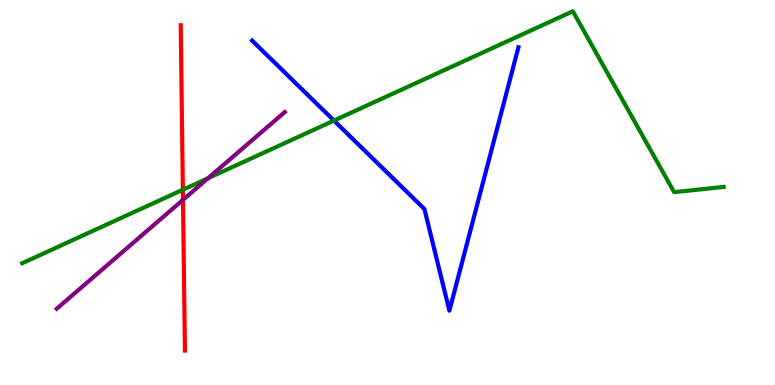[{'lines': ['blue', 'red'], 'intersections': []}, {'lines': ['green', 'red'], 'intersections': [{'x': 2.36, 'y': 5.07}]}, {'lines': ['purple', 'red'], 'intersections': [{'x': 2.36, 'y': 4.81}]}, {'lines': ['blue', 'green'], 'intersections': [{'x': 4.31, 'y': 6.87}]}, {'lines': ['blue', 'purple'], 'intersections': []}, {'lines': ['green', 'purple'], 'intersections': [{'x': 2.69, 'y': 5.37}]}]